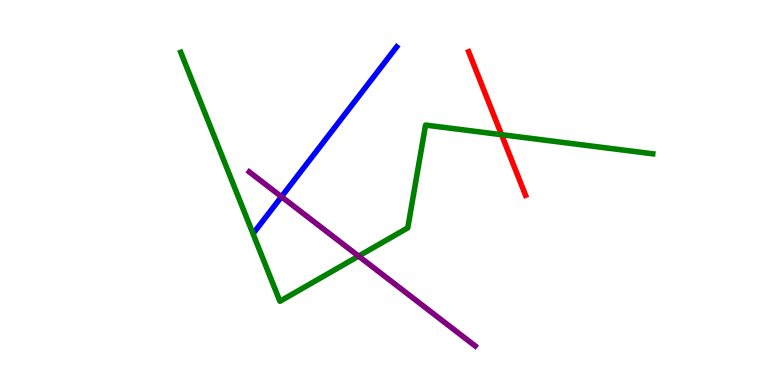[{'lines': ['blue', 'red'], 'intersections': []}, {'lines': ['green', 'red'], 'intersections': [{'x': 6.47, 'y': 6.5}]}, {'lines': ['purple', 'red'], 'intersections': []}, {'lines': ['blue', 'green'], 'intersections': []}, {'lines': ['blue', 'purple'], 'intersections': [{'x': 3.63, 'y': 4.89}]}, {'lines': ['green', 'purple'], 'intersections': [{'x': 4.63, 'y': 3.35}]}]